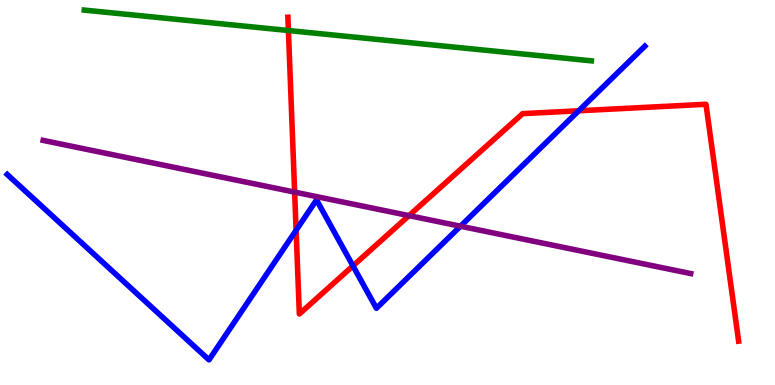[{'lines': ['blue', 'red'], 'intersections': [{'x': 3.82, 'y': 4.02}, {'x': 4.55, 'y': 3.09}, {'x': 7.47, 'y': 7.12}]}, {'lines': ['green', 'red'], 'intersections': [{'x': 3.72, 'y': 9.21}]}, {'lines': ['purple', 'red'], 'intersections': [{'x': 3.8, 'y': 5.01}, {'x': 5.28, 'y': 4.4}]}, {'lines': ['blue', 'green'], 'intersections': []}, {'lines': ['blue', 'purple'], 'intersections': [{'x': 5.94, 'y': 4.12}]}, {'lines': ['green', 'purple'], 'intersections': []}]